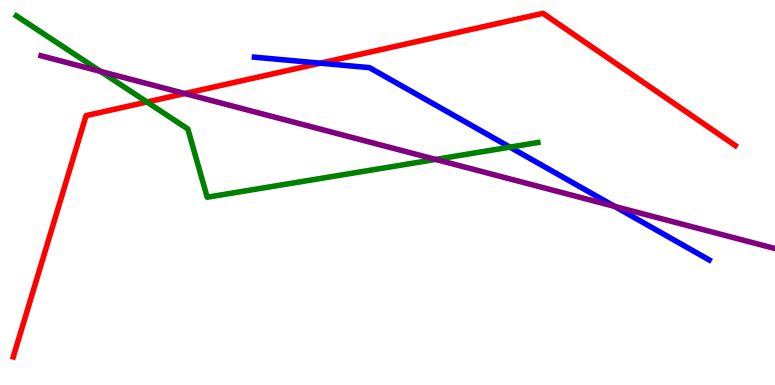[{'lines': ['blue', 'red'], 'intersections': [{'x': 4.13, 'y': 8.36}]}, {'lines': ['green', 'red'], 'intersections': [{'x': 1.9, 'y': 7.35}]}, {'lines': ['purple', 'red'], 'intersections': [{'x': 2.38, 'y': 7.57}]}, {'lines': ['blue', 'green'], 'intersections': [{'x': 6.58, 'y': 6.18}]}, {'lines': ['blue', 'purple'], 'intersections': [{'x': 7.93, 'y': 4.64}]}, {'lines': ['green', 'purple'], 'intersections': [{'x': 1.3, 'y': 8.15}, {'x': 5.62, 'y': 5.86}]}]